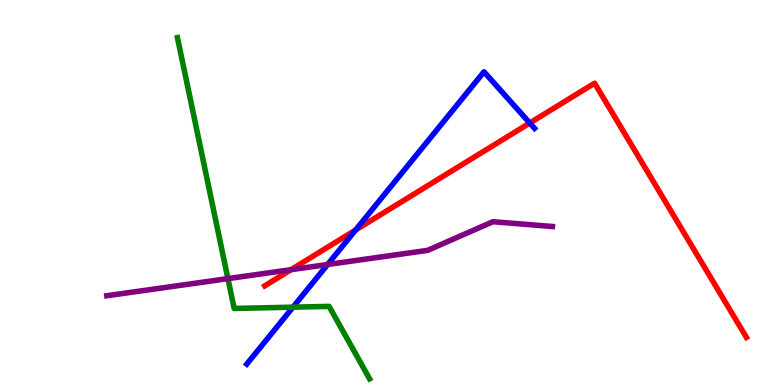[{'lines': ['blue', 'red'], 'intersections': [{'x': 4.59, 'y': 4.03}, {'x': 6.84, 'y': 6.8}]}, {'lines': ['green', 'red'], 'intersections': []}, {'lines': ['purple', 'red'], 'intersections': [{'x': 3.76, 'y': 3.0}]}, {'lines': ['blue', 'green'], 'intersections': [{'x': 3.78, 'y': 2.02}]}, {'lines': ['blue', 'purple'], 'intersections': [{'x': 4.23, 'y': 3.13}]}, {'lines': ['green', 'purple'], 'intersections': [{'x': 2.94, 'y': 2.76}]}]